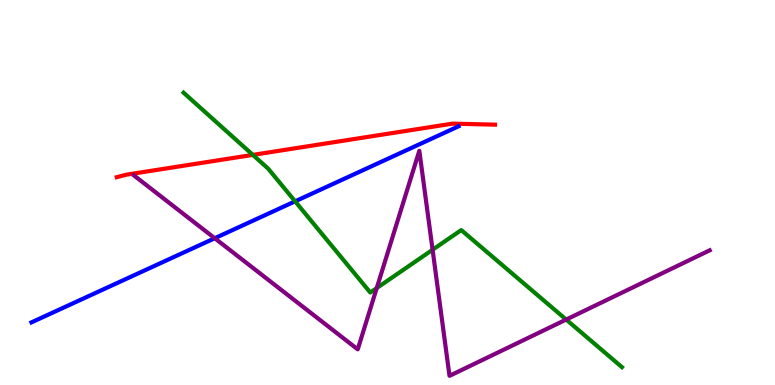[{'lines': ['blue', 'red'], 'intersections': []}, {'lines': ['green', 'red'], 'intersections': [{'x': 3.26, 'y': 5.98}]}, {'lines': ['purple', 'red'], 'intersections': []}, {'lines': ['blue', 'green'], 'intersections': [{'x': 3.81, 'y': 4.77}]}, {'lines': ['blue', 'purple'], 'intersections': [{'x': 2.77, 'y': 3.81}]}, {'lines': ['green', 'purple'], 'intersections': [{'x': 4.86, 'y': 2.52}, {'x': 5.58, 'y': 3.51}, {'x': 7.31, 'y': 1.7}]}]